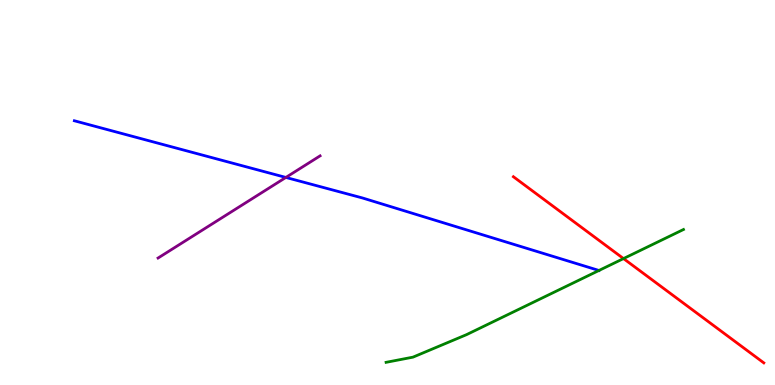[{'lines': ['blue', 'red'], 'intersections': []}, {'lines': ['green', 'red'], 'intersections': [{'x': 8.05, 'y': 3.28}]}, {'lines': ['purple', 'red'], 'intersections': []}, {'lines': ['blue', 'green'], 'intersections': [{'x': 7.73, 'y': 2.97}]}, {'lines': ['blue', 'purple'], 'intersections': [{'x': 3.69, 'y': 5.39}]}, {'lines': ['green', 'purple'], 'intersections': []}]